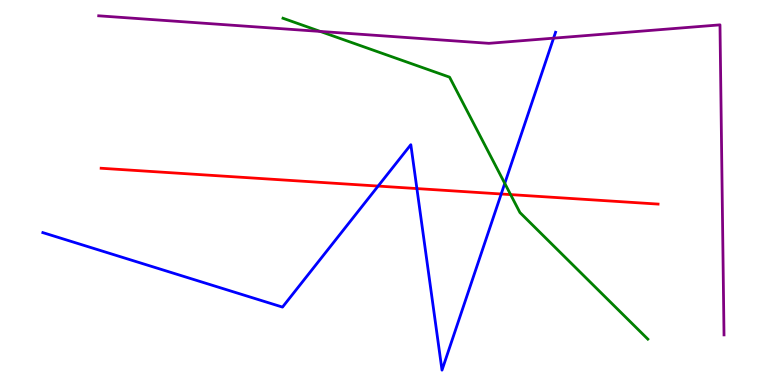[{'lines': ['blue', 'red'], 'intersections': [{'x': 4.88, 'y': 5.17}, {'x': 5.38, 'y': 5.1}, {'x': 6.47, 'y': 4.96}]}, {'lines': ['green', 'red'], 'intersections': [{'x': 6.59, 'y': 4.95}]}, {'lines': ['purple', 'red'], 'intersections': []}, {'lines': ['blue', 'green'], 'intersections': [{'x': 6.51, 'y': 5.24}]}, {'lines': ['blue', 'purple'], 'intersections': [{'x': 7.14, 'y': 9.01}]}, {'lines': ['green', 'purple'], 'intersections': [{'x': 4.13, 'y': 9.18}]}]